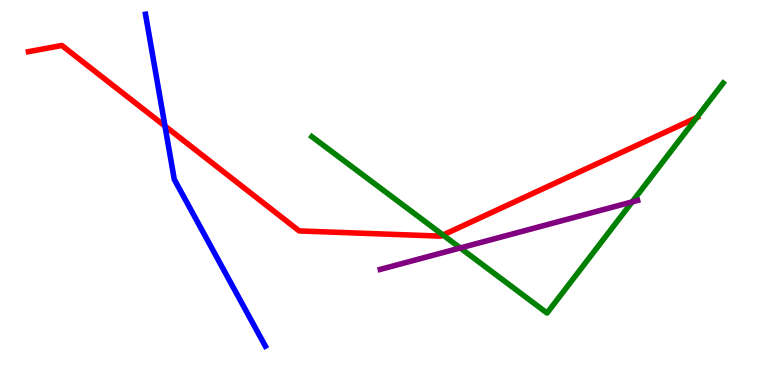[{'lines': ['blue', 'red'], 'intersections': [{'x': 2.13, 'y': 6.73}]}, {'lines': ['green', 'red'], 'intersections': [{'x': 5.72, 'y': 3.9}, {'x': 8.99, 'y': 6.94}]}, {'lines': ['purple', 'red'], 'intersections': []}, {'lines': ['blue', 'green'], 'intersections': []}, {'lines': ['blue', 'purple'], 'intersections': []}, {'lines': ['green', 'purple'], 'intersections': [{'x': 5.94, 'y': 3.56}, {'x': 8.16, 'y': 4.76}]}]